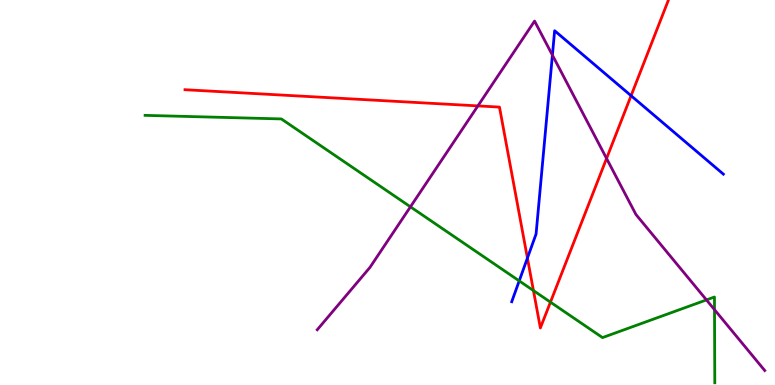[{'lines': ['blue', 'red'], 'intersections': [{'x': 6.81, 'y': 3.3}, {'x': 8.14, 'y': 7.51}]}, {'lines': ['green', 'red'], 'intersections': [{'x': 6.88, 'y': 2.45}, {'x': 7.1, 'y': 2.15}]}, {'lines': ['purple', 'red'], 'intersections': [{'x': 6.17, 'y': 7.25}, {'x': 7.83, 'y': 5.88}]}, {'lines': ['blue', 'green'], 'intersections': [{'x': 6.7, 'y': 2.7}]}, {'lines': ['blue', 'purple'], 'intersections': [{'x': 7.13, 'y': 8.57}]}, {'lines': ['green', 'purple'], 'intersections': [{'x': 5.3, 'y': 4.63}, {'x': 9.12, 'y': 2.21}, {'x': 9.22, 'y': 1.96}]}]